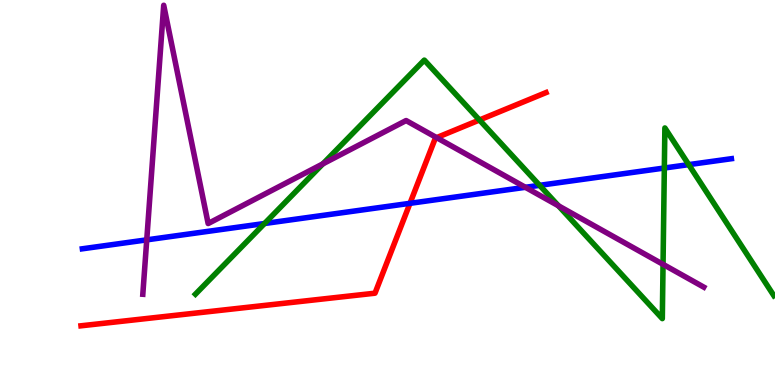[{'lines': ['blue', 'red'], 'intersections': [{'x': 5.29, 'y': 4.72}]}, {'lines': ['green', 'red'], 'intersections': [{'x': 6.19, 'y': 6.88}]}, {'lines': ['purple', 'red'], 'intersections': [{'x': 5.63, 'y': 6.43}]}, {'lines': ['blue', 'green'], 'intersections': [{'x': 3.41, 'y': 4.19}, {'x': 6.96, 'y': 5.19}, {'x': 8.57, 'y': 5.64}, {'x': 8.89, 'y': 5.72}]}, {'lines': ['blue', 'purple'], 'intersections': [{'x': 1.89, 'y': 3.77}, {'x': 6.78, 'y': 5.13}]}, {'lines': ['green', 'purple'], 'intersections': [{'x': 4.17, 'y': 5.74}, {'x': 7.21, 'y': 4.65}, {'x': 8.56, 'y': 3.13}]}]